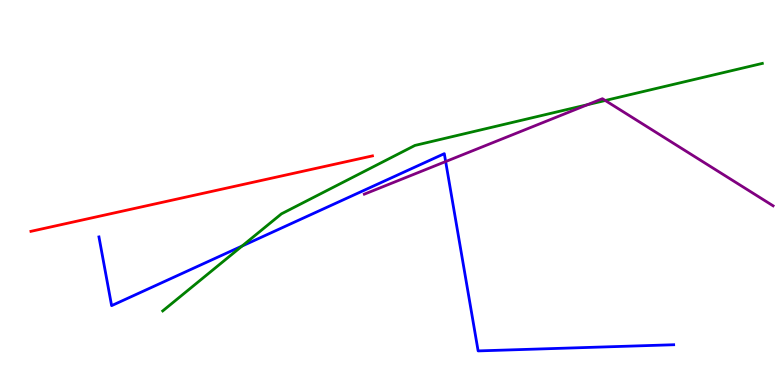[{'lines': ['blue', 'red'], 'intersections': []}, {'lines': ['green', 'red'], 'intersections': []}, {'lines': ['purple', 'red'], 'intersections': []}, {'lines': ['blue', 'green'], 'intersections': [{'x': 3.12, 'y': 3.61}]}, {'lines': ['blue', 'purple'], 'intersections': [{'x': 5.75, 'y': 5.8}]}, {'lines': ['green', 'purple'], 'intersections': [{'x': 7.58, 'y': 7.28}, {'x': 7.81, 'y': 7.39}]}]